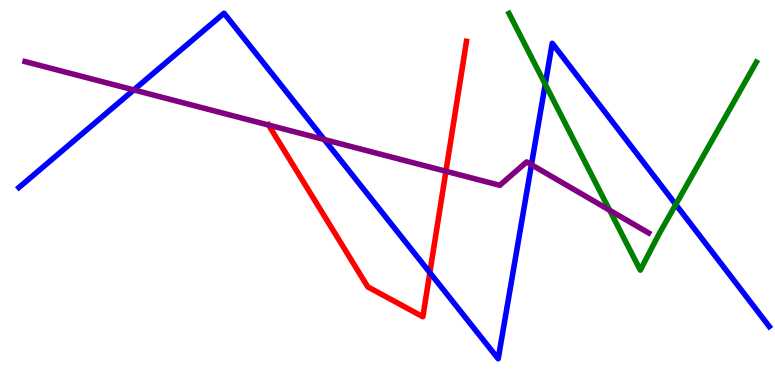[{'lines': ['blue', 'red'], 'intersections': [{'x': 5.55, 'y': 2.92}]}, {'lines': ['green', 'red'], 'intersections': []}, {'lines': ['purple', 'red'], 'intersections': [{'x': 3.47, 'y': 6.75}, {'x': 5.75, 'y': 5.55}]}, {'lines': ['blue', 'green'], 'intersections': [{'x': 7.04, 'y': 7.81}, {'x': 8.72, 'y': 4.69}]}, {'lines': ['blue', 'purple'], 'intersections': [{'x': 1.73, 'y': 7.66}, {'x': 4.18, 'y': 6.38}, {'x': 6.86, 'y': 5.72}]}, {'lines': ['green', 'purple'], 'intersections': [{'x': 7.87, 'y': 4.54}]}]